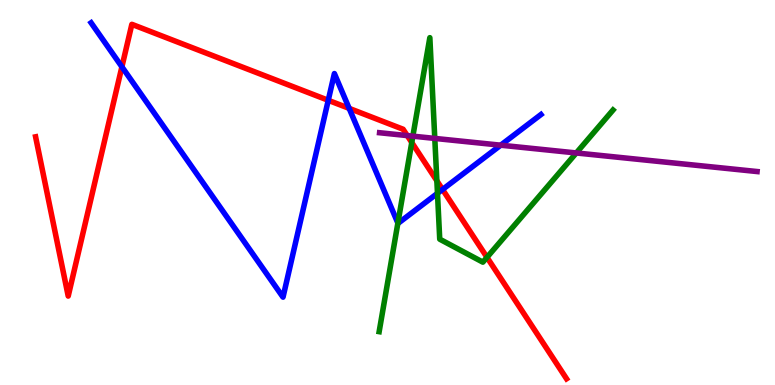[{'lines': ['blue', 'red'], 'intersections': [{'x': 1.57, 'y': 8.26}, {'x': 4.24, 'y': 7.4}, {'x': 4.51, 'y': 7.18}, {'x': 5.71, 'y': 5.08}]}, {'lines': ['green', 'red'], 'intersections': [{'x': 5.31, 'y': 6.3}, {'x': 5.64, 'y': 5.3}, {'x': 6.28, 'y': 3.32}]}, {'lines': ['purple', 'red'], 'intersections': [{'x': 5.25, 'y': 6.48}]}, {'lines': ['blue', 'green'], 'intersections': [{'x': 5.13, 'y': 4.21}, {'x': 5.64, 'y': 4.98}]}, {'lines': ['blue', 'purple'], 'intersections': [{'x': 6.46, 'y': 6.23}]}, {'lines': ['green', 'purple'], 'intersections': [{'x': 5.33, 'y': 6.46}, {'x': 5.61, 'y': 6.4}, {'x': 7.44, 'y': 6.03}]}]